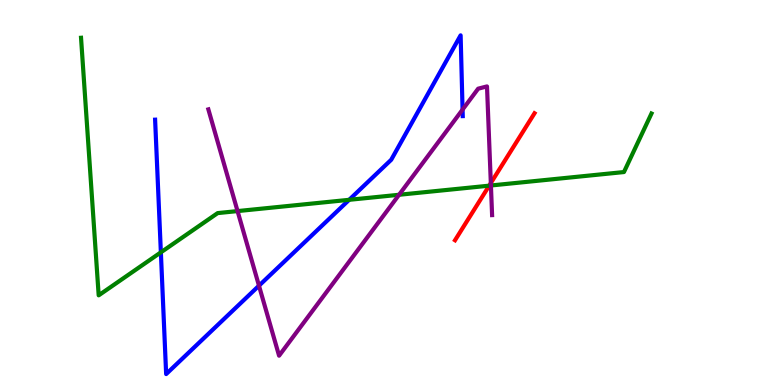[{'lines': ['blue', 'red'], 'intersections': []}, {'lines': ['green', 'red'], 'intersections': [{'x': 6.31, 'y': 5.18}]}, {'lines': ['purple', 'red'], 'intersections': [{'x': 6.33, 'y': 5.25}]}, {'lines': ['blue', 'green'], 'intersections': [{'x': 2.08, 'y': 3.45}, {'x': 4.51, 'y': 4.81}]}, {'lines': ['blue', 'purple'], 'intersections': [{'x': 3.34, 'y': 2.58}, {'x': 5.97, 'y': 7.15}]}, {'lines': ['green', 'purple'], 'intersections': [{'x': 3.07, 'y': 4.52}, {'x': 5.15, 'y': 4.94}, {'x': 6.33, 'y': 5.18}]}]